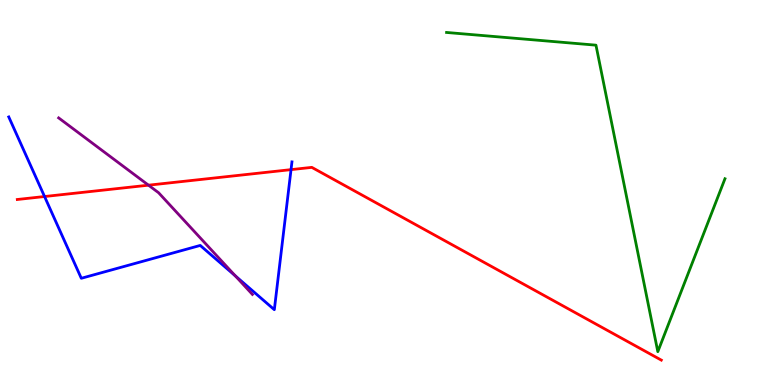[{'lines': ['blue', 'red'], 'intersections': [{'x': 0.575, 'y': 4.9}, {'x': 3.76, 'y': 5.59}]}, {'lines': ['green', 'red'], 'intersections': []}, {'lines': ['purple', 'red'], 'intersections': [{'x': 1.92, 'y': 5.19}]}, {'lines': ['blue', 'green'], 'intersections': []}, {'lines': ['blue', 'purple'], 'intersections': [{'x': 3.04, 'y': 2.84}]}, {'lines': ['green', 'purple'], 'intersections': []}]